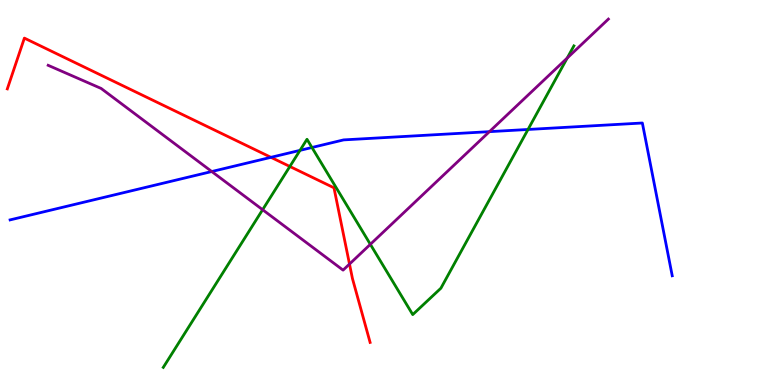[{'lines': ['blue', 'red'], 'intersections': [{'x': 3.5, 'y': 5.91}]}, {'lines': ['green', 'red'], 'intersections': [{'x': 3.74, 'y': 5.68}]}, {'lines': ['purple', 'red'], 'intersections': [{'x': 4.51, 'y': 3.14}]}, {'lines': ['blue', 'green'], 'intersections': [{'x': 3.87, 'y': 6.09}, {'x': 4.03, 'y': 6.17}, {'x': 6.81, 'y': 6.64}]}, {'lines': ['blue', 'purple'], 'intersections': [{'x': 2.73, 'y': 5.54}, {'x': 6.32, 'y': 6.58}]}, {'lines': ['green', 'purple'], 'intersections': [{'x': 3.39, 'y': 4.55}, {'x': 4.78, 'y': 3.65}, {'x': 7.32, 'y': 8.49}]}]